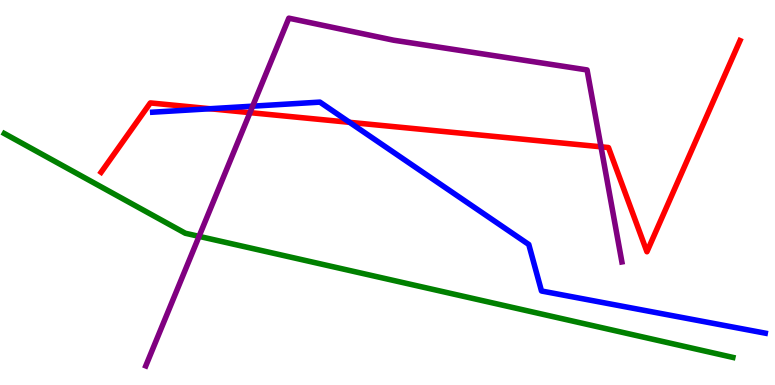[{'lines': ['blue', 'red'], 'intersections': [{'x': 2.71, 'y': 7.18}, {'x': 4.51, 'y': 6.82}]}, {'lines': ['green', 'red'], 'intersections': []}, {'lines': ['purple', 'red'], 'intersections': [{'x': 3.23, 'y': 7.07}, {'x': 7.75, 'y': 6.19}]}, {'lines': ['blue', 'green'], 'intersections': []}, {'lines': ['blue', 'purple'], 'intersections': [{'x': 3.26, 'y': 7.24}]}, {'lines': ['green', 'purple'], 'intersections': [{'x': 2.57, 'y': 3.86}]}]